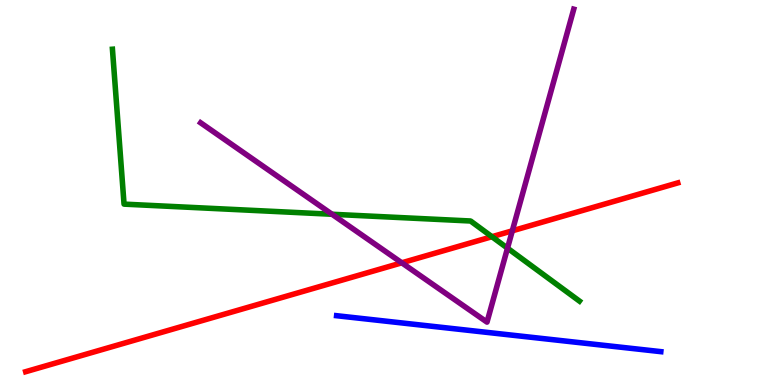[{'lines': ['blue', 'red'], 'intersections': []}, {'lines': ['green', 'red'], 'intersections': [{'x': 6.35, 'y': 3.85}]}, {'lines': ['purple', 'red'], 'intersections': [{'x': 5.18, 'y': 3.17}, {'x': 6.61, 'y': 4.0}]}, {'lines': ['blue', 'green'], 'intersections': []}, {'lines': ['blue', 'purple'], 'intersections': []}, {'lines': ['green', 'purple'], 'intersections': [{'x': 4.28, 'y': 4.43}, {'x': 6.55, 'y': 3.55}]}]